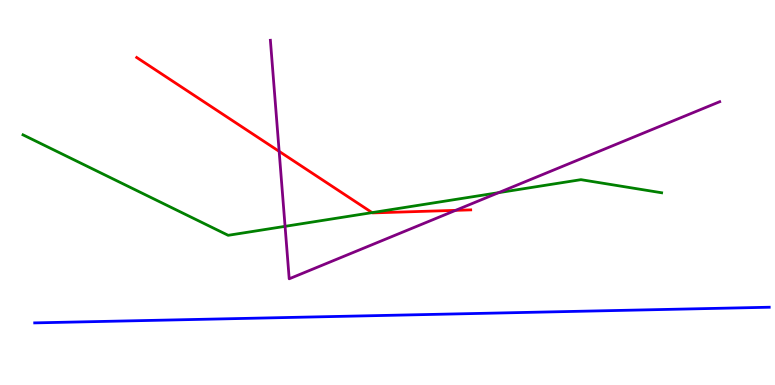[{'lines': ['blue', 'red'], 'intersections': []}, {'lines': ['green', 'red'], 'intersections': [{'x': 4.8, 'y': 4.48}]}, {'lines': ['purple', 'red'], 'intersections': [{'x': 3.6, 'y': 6.07}, {'x': 5.88, 'y': 4.54}]}, {'lines': ['blue', 'green'], 'intersections': []}, {'lines': ['blue', 'purple'], 'intersections': []}, {'lines': ['green', 'purple'], 'intersections': [{'x': 3.68, 'y': 4.12}, {'x': 6.43, 'y': 5.0}]}]